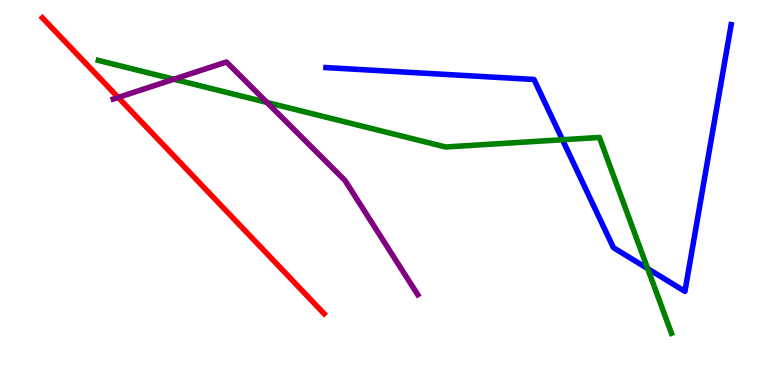[{'lines': ['blue', 'red'], 'intersections': []}, {'lines': ['green', 'red'], 'intersections': []}, {'lines': ['purple', 'red'], 'intersections': [{'x': 1.53, 'y': 7.47}]}, {'lines': ['blue', 'green'], 'intersections': [{'x': 7.26, 'y': 6.37}, {'x': 8.36, 'y': 3.02}]}, {'lines': ['blue', 'purple'], 'intersections': []}, {'lines': ['green', 'purple'], 'intersections': [{'x': 2.24, 'y': 7.94}, {'x': 3.44, 'y': 7.34}]}]